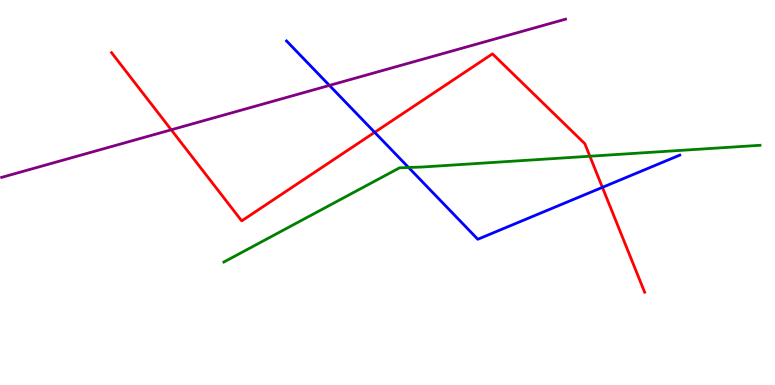[{'lines': ['blue', 'red'], 'intersections': [{'x': 4.83, 'y': 6.56}, {'x': 7.77, 'y': 5.13}]}, {'lines': ['green', 'red'], 'intersections': [{'x': 7.61, 'y': 5.94}]}, {'lines': ['purple', 'red'], 'intersections': [{'x': 2.21, 'y': 6.63}]}, {'lines': ['blue', 'green'], 'intersections': [{'x': 5.27, 'y': 5.65}]}, {'lines': ['blue', 'purple'], 'intersections': [{'x': 4.25, 'y': 7.78}]}, {'lines': ['green', 'purple'], 'intersections': []}]